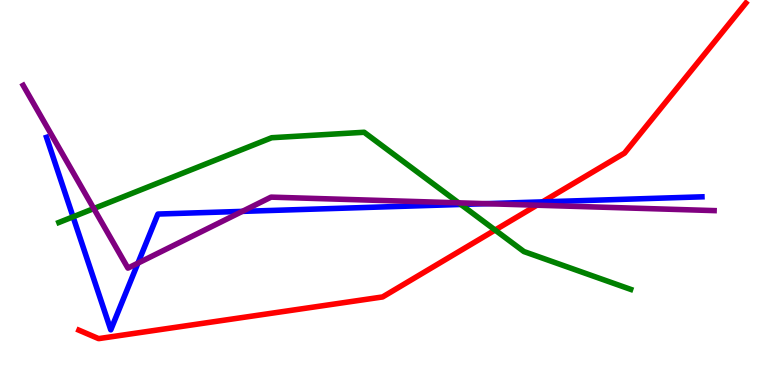[{'lines': ['blue', 'red'], 'intersections': [{'x': 7.0, 'y': 4.76}]}, {'lines': ['green', 'red'], 'intersections': [{'x': 6.39, 'y': 4.02}]}, {'lines': ['purple', 'red'], 'intersections': [{'x': 6.93, 'y': 4.67}]}, {'lines': ['blue', 'green'], 'intersections': [{'x': 0.943, 'y': 4.37}, {'x': 5.95, 'y': 4.69}]}, {'lines': ['blue', 'purple'], 'intersections': [{'x': 1.78, 'y': 3.17}, {'x': 3.13, 'y': 4.51}, {'x': 6.27, 'y': 4.71}]}, {'lines': ['green', 'purple'], 'intersections': [{'x': 1.21, 'y': 4.58}, {'x': 5.92, 'y': 4.73}]}]